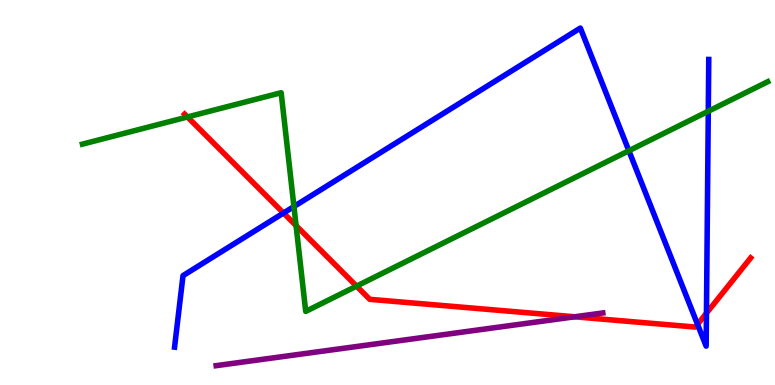[{'lines': ['blue', 'red'], 'intersections': [{'x': 3.66, 'y': 4.47}, {'x': 9.0, 'y': 1.58}, {'x': 9.12, 'y': 1.87}]}, {'lines': ['green', 'red'], 'intersections': [{'x': 2.42, 'y': 6.96}, {'x': 3.82, 'y': 4.14}, {'x': 4.6, 'y': 2.57}]}, {'lines': ['purple', 'red'], 'intersections': [{'x': 7.42, 'y': 1.77}]}, {'lines': ['blue', 'green'], 'intersections': [{'x': 3.79, 'y': 4.64}, {'x': 8.11, 'y': 6.08}, {'x': 9.14, 'y': 7.11}]}, {'lines': ['blue', 'purple'], 'intersections': []}, {'lines': ['green', 'purple'], 'intersections': []}]